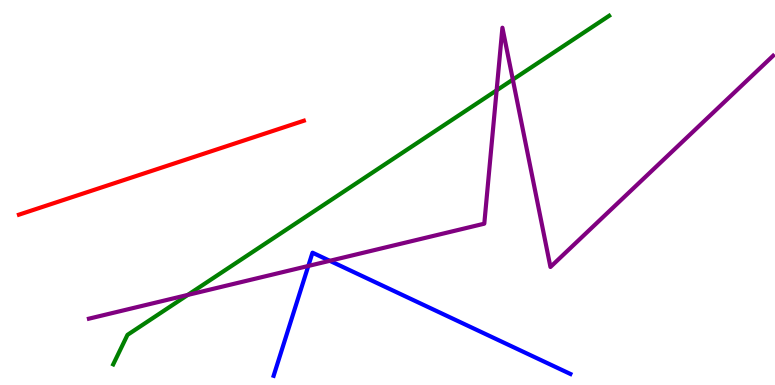[{'lines': ['blue', 'red'], 'intersections': []}, {'lines': ['green', 'red'], 'intersections': []}, {'lines': ['purple', 'red'], 'intersections': []}, {'lines': ['blue', 'green'], 'intersections': []}, {'lines': ['blue', 'purple'], 'intersections': [{'x': 3.98, 'y': 3.09}, {'x': 4.26, 'y': 3.23}]}, {'lines': ['green', 'purple'], 'intersections': [{'x': 2.42, 'y': 2.34}, {'x': 6.41, 'y': 7.65}, {'x': 6.62, 'y': 7.93}]}]